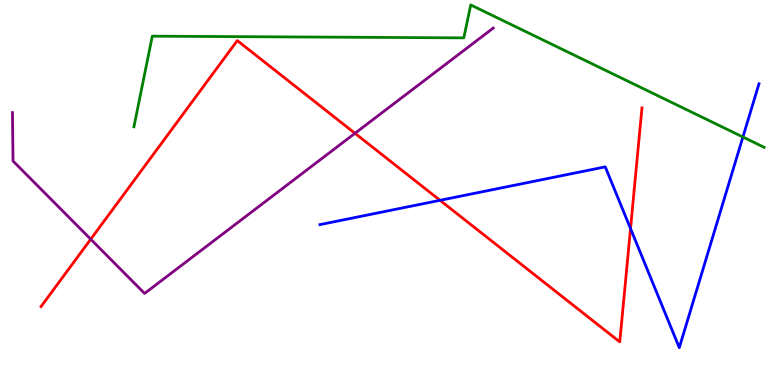[{'lines': ['blue', 'red'], 'intersections': [{'x': 5.68, 'y': 4.8}, {'x': 8.14, 'y': 4.06}]}, {'lines': ['green', 'red'], 'intersections': []}, {'lines': ['purple', 'red'], 'intersections': [{'x': 1.17, 'y': 3.79}, {'x': 4.58, 'y': 6.54}]}, {'lines': ['blue', 'green'], 'intersections': [{'x': 9.59, 'y': 6.44}]}, {'lines': ['blue', 'purple'], 'intersections': []}, {'lines': ['green', 'purple'], 'intersections': []}]